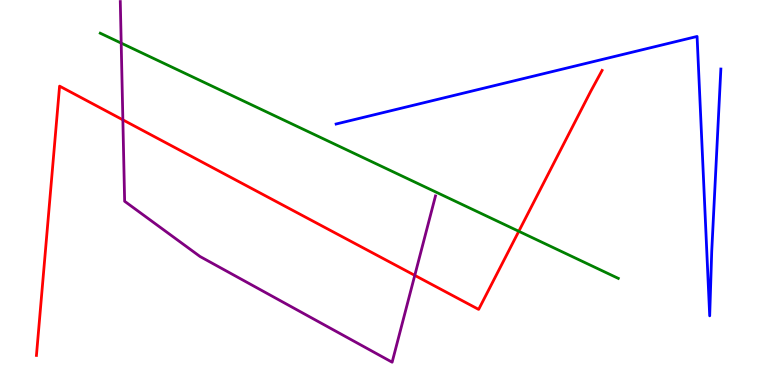[{'lines': ['blue', 'red'], 'intersections': []}, {'lines': ['green', 'red'], 'intersections': [{'x': 6.69, 'y': 3.99}]}, {'lines': ['purple', 'red'], 'intersections': [{'x': 1.59, 'y': 6.89}, {'x': 5.35, 'y': 2.85}]}, {'lines': ['blue', 'green'], 'intersections': []}, {'lines': ['blue', 'purple'], 'intersections': []}, {'lines': ['green', 'purple'], 'intersections': [{'x': 1.56, 'y': 8.88}]}]